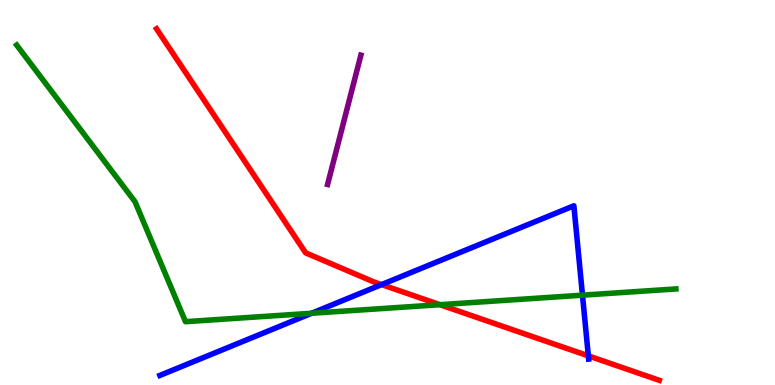[{'lines': ['blue', 'red'], 'intersections': [{'x': 4.92, 'y': 2.61}, {'x': 7.59, 'y': 0.757}]}, {'lines': ['green', 'red'], 'intersections': [{'x': 5.68, 'y': 2.09}]}, {'lines': ['purple', 'red'], 'intersections': []}, {'lines': ['blue', 'green'], 'intersections': [{'x': 4.02, 'y': 1.86}, {'x': 7.52, 'y': 2.33}]}, {'lines': ['blue', 'purple'], 'intersections': []}, {'lines': ['green', 'purple'], 'intersections': []}]